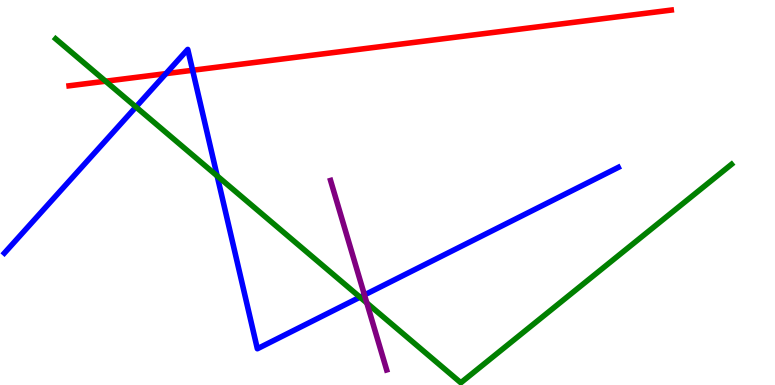[{'lines': ['blue', 'red'], 'intersections': [{'x': 2.14, 'y': 8.09}, {'x': 2.49, 'y': 8.17}]}, {'lines': ['green', 'red'], 'intersections': [{'x': 1.36, 'y': 7.89}]}, {'lines': ['purple', 'red'], 'intersections': []}, {'lines': ['blue', 'green'], 'intersections': [{'x': 1.75, 'y': 7.22}, {'x': 2.8, 'y': 5.43}, {'x': 4.65, 'y': 2.28}]}, {'lines': ['blue', 'purple'], 'intersections': [{'x': 4.7, 'y': 2.34}]}, {'lines': ['green', 'purple'], 'intersections': [{'x': 4.73, 'y': 2.13}]}]